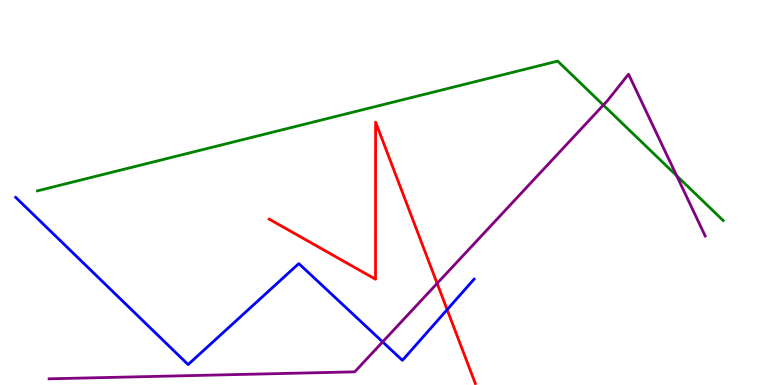[{'lines': ['blue', 'red'], 'intersections': [{'x': 5.77, 'y': 1.96}]}, {'lines': ['green', 'red'], 'intersections': []}, {'lines': ['purple', 'red'], 'intersections': [{'x': 5.64, 'y': 2.64}]}, {'lines': ['blue', 'green'], 'intersections': []}, {'lines': ['blue', 'purple'], 'intersections': [{'x': 4.94, 'y': 1.12}]}, {'lines': ['green', 'purple'], 'intersections': [{'x': 7.78, 'y': 7.27}, {'x': 8.73, 'y': 5.44}]}]